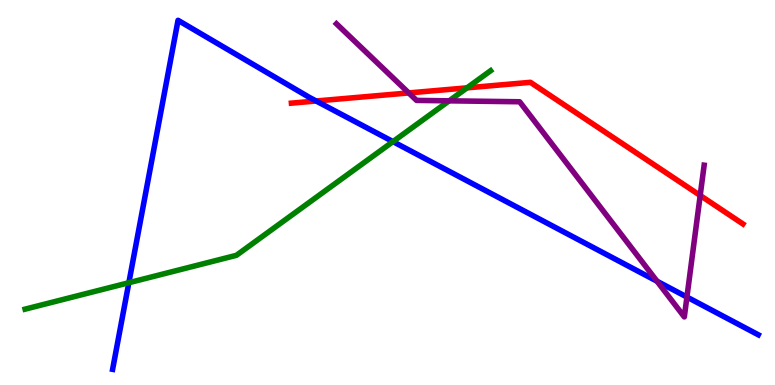[{'lines': ['blue', 'red'], 'intersections': [{'x': 4.08, 'y': 7.38}]}, {'lines': ['green', 'red'], 'intersections': [{'x': 6.03, 'y': 7.72}]}, {'lines': ['purple', 'red'], 'intersections': [{'x': 5.27, 'y': 7.59}, {'x': 9.03, 'y': 4.92}]}, {'lines': ['blue', 'green'], 'intersections': [{'x': 1.66, 'y': 2.66}, {'x': 5.07, 'y': 6.32}]}, {'lines': ['blue', 'purple'], 'intersections': [{'x': 8.48, 'y': 2.7}, {'x': 8.86, 'y': 2.28}]}, {'lines': ['green', 'purple'], 'intersections': [{'x': 5.8, 'y': 7.38}]}]